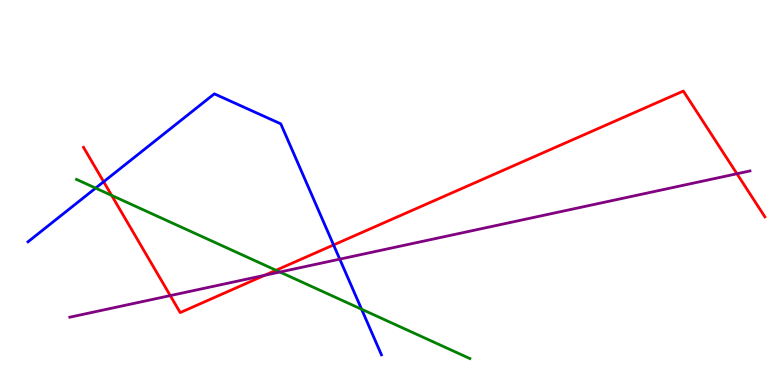[{'lines': ['blue', 'red'], 'intersections': [{'x': 1.34, 'y': 5.28}, {'x': 4.3, 'y': 3.64}]}, {'lines': ['green', 'red'], 'intersections': [{'x': 1.44, 'y': 4.92}, {'x': 3.56, 'y': 2.98}]}, {'lines': ['purple', 'red'], 'intersections': [{'x': 2.2, 'y': 2.32}, {'x': 3.41, 'y': 2.85}, {'x': 9.51, 'y': 5.49}]}, {'lines': ['blue', 'green'], 'intersections': [{'x': 1.23, 'y': 5.11}, {'x': 4.67, 'y': 1.97}]}, {'lines': ['blue', 'purple'], 'intersections': [{'x': 4.38, 'y': 3.27}]}, {'lines': ['green', 'purple'], 'intersections': [{'x': 3.61, 'y': 2.93}]}]